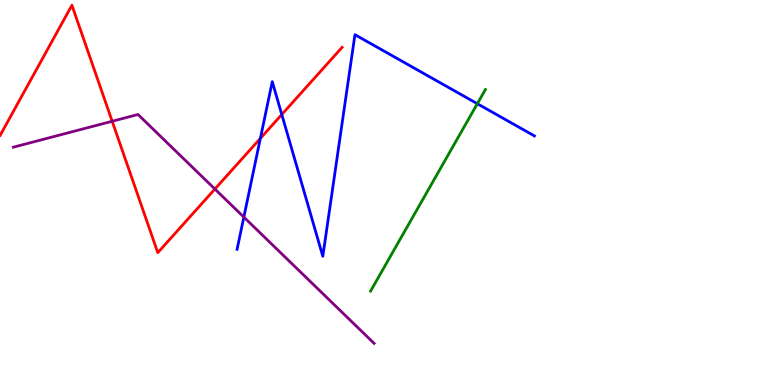[{'lines': ['blue', 'red'], 'intersections': [{'x': 3.36, 'y': 6.41}, {'x': 3.64, 'y': 7.03}]}, {'lines': ['green', 'red'], 'intersections': []}, {'lines': ['purple', 'red'], 'intersections': [{'x': 1.45, 'y': 6.85}, {'x': 2.77, 'y': 5.09}]}, {'lines': ['blue', 'green'], 'intersections': [{'x': 6.16, 'y': 7.31}]}, {'lines': ['blue', 'purple'], 'intersections': [{'x': 3.15, 'y': 4.36}]}, {'lines': ['green', 'purple'], 'intersections': []}]